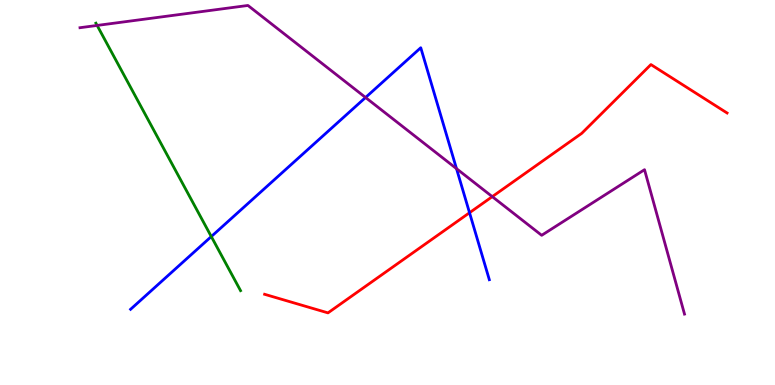[{'lines': ['blue', 'red'], 'intersections': [{'x': 6.06, 'y': 4.47}]}, {'lines': ['green', 'red'], 'intersections': []}, {'lines': ['purple', 'red'], 'intersections': [{'x': 6.35, 'y': 4.89}]}, {'lines': ['blue', 'green'], 'intersections': [{'x': 2.73, 'y': 3.86}]}, {'lines': ['blue', 'purple'], 'intersections': [{'x': 4.72, 'y': 7.47}, {'x': 5.89, 'y': 5.62}]}, {'lines': ['green', 'purple'], 'intersections': [{'x': 1.25, 'y': 9.34}]}]